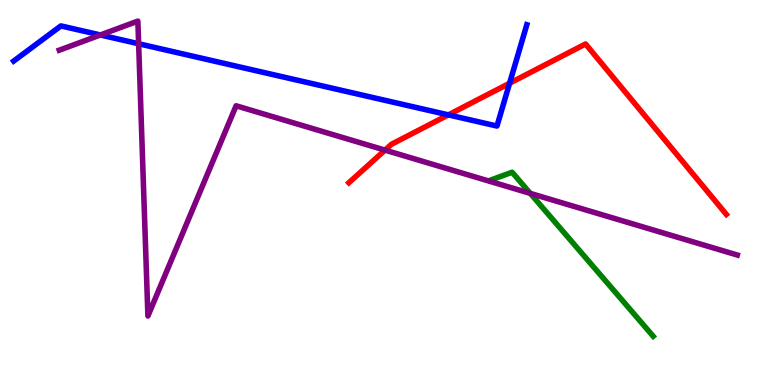[{'lines': ['blue', 'red'], 'intersections': [{'x': 5.79, 'y': 7.02}, {'x': 6.58, 'y': 7.84}]}, {'lines': ['green', 'red'], 'intersections': []}, {'lines': ['purple', 'red'], 'intersections': [{'x': 4.97, 'y': 6.1}]}, {'lines': ['blue', 'green'], 'intersections': []}, {'lines': ['blue', 'purple'], 'intersections': [{'x': 1.3, 'y': 9.09}, {'x': 1.79, 'y': 8.86}]}, {'lines': ['green', 'purple'], 'intersections': [{'x': 6.84, 'y': 4.98}]}]